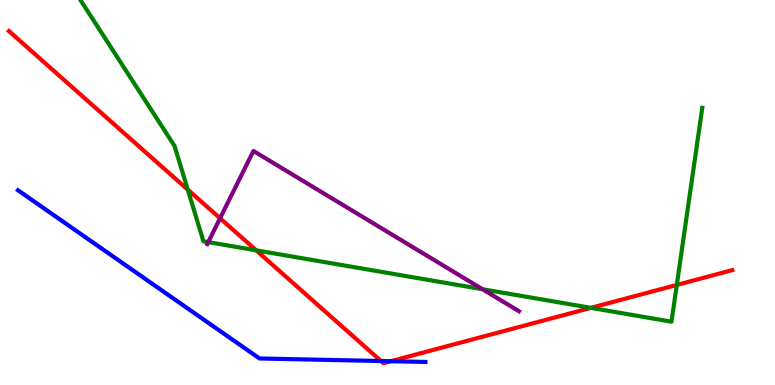[{'lines': ['blue', 'red'], 'intersections': [{'x': 4.92, 'y': 0.623}, {'x': 5.04, 'y': 0.618}]}, {'lines': ['green', 'red'], 'intersections': [{'x': 2.42, 'y': 5.07}, {'x': 3.31, 'y': 3.5}, {'x': 7.62, 'y': 2.0}, {'x': 8.73, 'y': 2.6}]}, {'lines': ['purple', 'red'], 'intersections': [{'x': 2.84, 'y': 4.33}]}, {'lines': ['blue', 'green'], 'intersections': []}, {'lines': ['blue', 'purple'], 'intersections': []}, {'lines': ['green', 'purple'], 'intersections': [{'x': 2.69, 'y': 3.71}, {'x': 6.23, 'y': 2.49}]}]